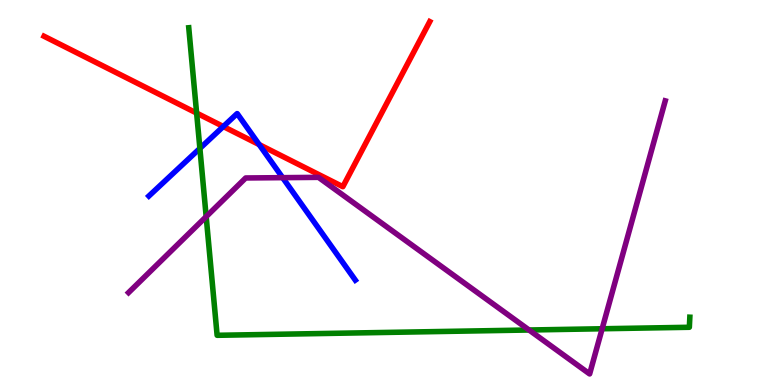[{'lines': ['blue', 'red'], 'intersections': [{'x': 2.88, 'y': 6.71}, {'x': 3.34, 'y': 6.24}]}, {'lines': ['green', 'red'], 'intersections': [{'x': 2.54, 'y': 7.06}]}, {'lines': ['purple', 'red'], 'intersections': []}, {'lines': ['blue', 'green'], 'intersections': [{'x': 2.58, 'y': 6.15}]}, {'lines': ['blue', 'purple'], 'intersections': [{'x': 3.65, 'y': 5.39}]}, {'lines': ['green', 'purple'], 'intersections': [{'x': 2.66, 'y': 4.37}, {'x': 6.83, 'y': 1.43}, {'x': 7.77, 'y': 1.46}]}]